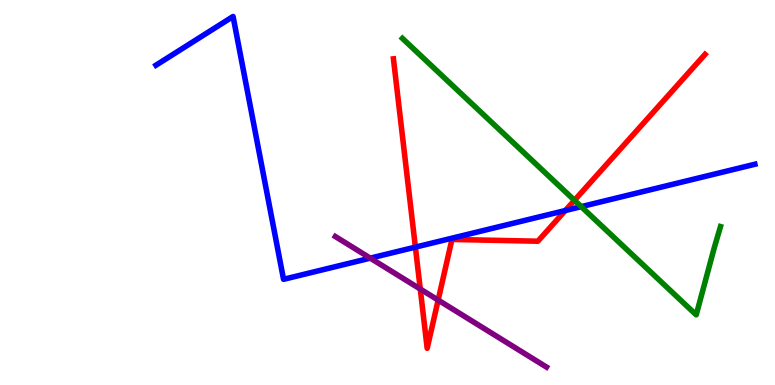[{'lines': ['blue', 'red'], 'intersections': [{'x': 5.36, 'y': 3.58}, {'x': 7.29, 'y': 4.53}]}, {'lines': ['green', 'red'], 'intersections': [{'x': 7.41, 'y': 4.8}]}, {'lines': ['purple', 'red'], 'intersections': [{'x': 5.42, 'y': 2.49}, {'x': 5.65, 'y': 2.21}]}, {'lines': ['blue', 'green'], 'intersections': [{'x': 7.5, 'y': 4.63}]}, {'lines': ['blue', 'purple'], 'intersections': [{'x': 4.78, 'y': 3.3}]}, {'lines': ['green', 'purple'], 'intersections': []}]